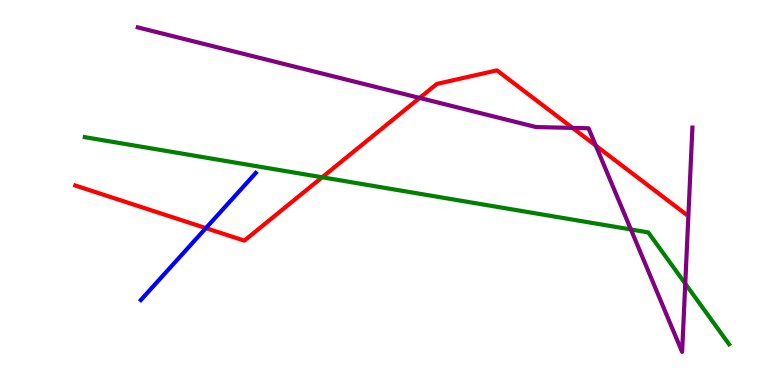[{'lines': ['blue', 'red'], 'intersections': [{'x': 2.66, 'y': 4.07}]}, {'lines': ['green', 'red'], 'intersections': [{'x': 4.16, 'y': 5.4}]}, {'lines': ['purple', 'red'], 'intersections': [{'x': 5.41, 'y': 7.46}, {'x': 7.39, 'y': 6.68}, {'x': 7.69, 'y': 6.22}]}, {'lines': ['blue', 'green'], 'intersections': []}, {'lines': ['blue', 'purple'], 'intersections': []}, {'lines': ['green', 'purple'], 'intersections': [{'x': 8.14, 'y': 4.04}, {'x': 8.84, 'y': 2.63}]}]